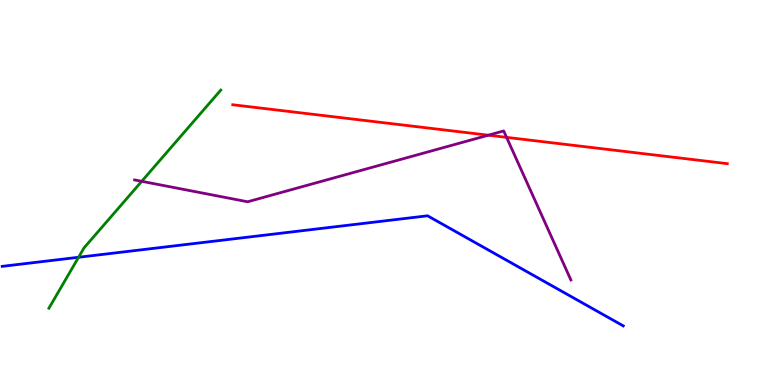[{'lines': ['blue', 'red'], 'intersections': []}, {'lines': ['green', 'red'], 'intersections': []}, {'lines': ['purple', 'red'], 'intersections': [{'x': 6.3, 'y': 6.49}, {'x': 6.54, 'y': 6.43}]}, {'lines': ['blue', 'green'], 'intersections': [{'x': 1.01, 'y': 3.32}]}, {'lines': ['blue', 'purple'], 'intersections': []}, {'lines': ['green', 'purple'], 'intersections': [{'x': 1.83, 'y': 5.29}]}]